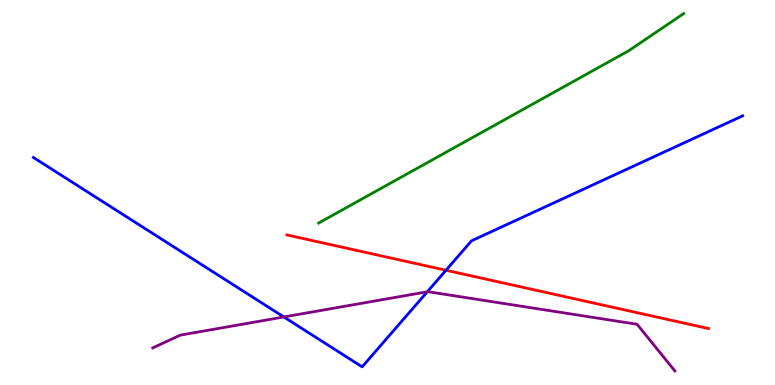[{'lines': ['blue', 'red'], 'intersections': [{'x': 5.75, 'y': 2.98}]}, {'lines': ['green', 'red'], 'intersections': []}, {'lines': ['purple', 'red'], 'intersections': []}, {'lines': ['blue', 'green'], 'intersections': []}, {'lines': ['blue', 'purple'], 'intersections': [{'x': 3.66, 'y': 1.77}, {'x': 5.51, 'y': 2.42}]}, {'lines': ['green', 'purple'], 'intersections': []}]